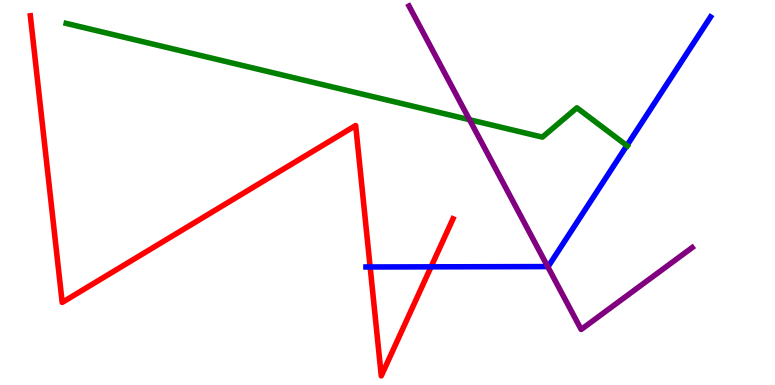[{'lines': ['blue', 'red'], 'intersections': [{'x': 4.78, 'y': 3.07}, {'x': 5.56, 'y': 3.07}]}, {'lines': ['green', 'red'], 'intersections': []}, {'lines': ['purple', 'red'], 'intersections': []}, {'lines': ['blue', 'green'], 'intersections': [{'x': 8.09, 'y': 6.22}]}, {'lines': ['blue', 'purple'], 'intersections': [{'x': 7.07, 'y': 3.08}]}, {'lines': ['green', 'purple'], 'intersections': [{'x': 6.06, 'y': 6.89}]}]